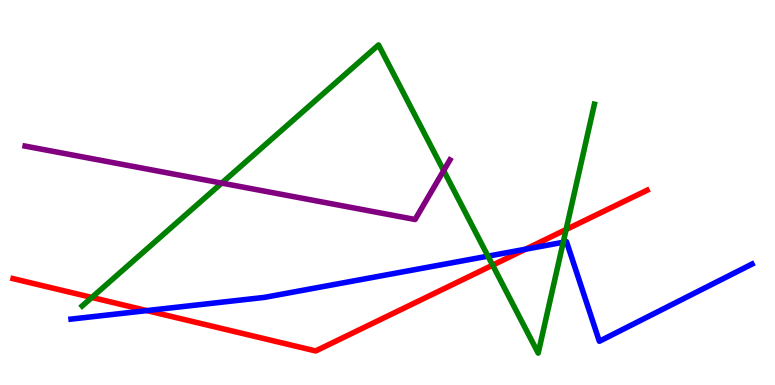[{'lines': ['blue', 'red'], 'intersections': [{'x': 1.89, 'y': 1.93}, {'x': 6.78, 'y': 3.53}]}, {'lines': ['green', 'red'], 'intersections': [{'x': 1.18, 'y': 2.27}, {'x': 6.36, 'y': 3.11}, {'x': 7.3, 'y': 4.04}]}, {'lines': ['purple', 'red'], 'intersections': []}, {'lines': ['blue', 'green'], 'intersections': [{'x': 6.3, 'y': 3.35}, {'x': 7.27, 'y': 3.71}]}, {'lines': ['blue', 'purple'], 'intersections': []}, {'lines': ['green', 'purple'], 'intersections': [{'x': 2.86, 'y': 5.24}, {'x': 5.72, 'y': 5.57}]}]